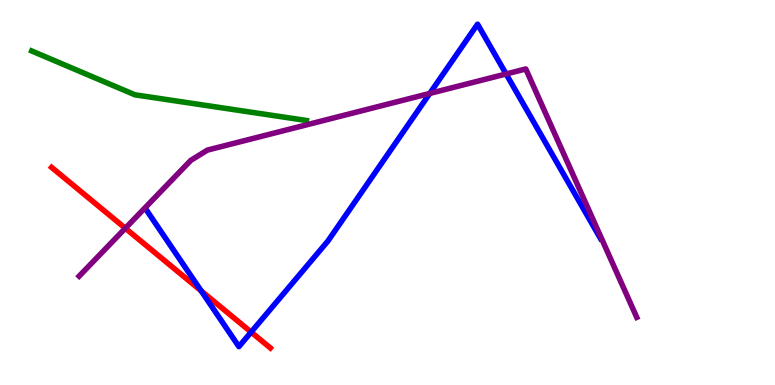[{'lines': ['blue', 'red'], 'intersections': [{'x': 2.6, 'y': 2.45}, {'x': 3.24, 'y': 1.37}]}, {'lines': ['green', 'red'], 'intersections': []}, {'lines': ['purple', 'red'], 'intersections': [{'x': 1.62, 'y': 4.07}]}, {'lines': ['blue', 'green'], 'intersections': []}, {'lines': ['blue', 'purple'], 'intersections': [{'x': 5.55, 'y': 7.57}, {'x': 6.53, 'y': 8.08}]}, {'lines': ['green', 'purple'], 'intersections': []}]